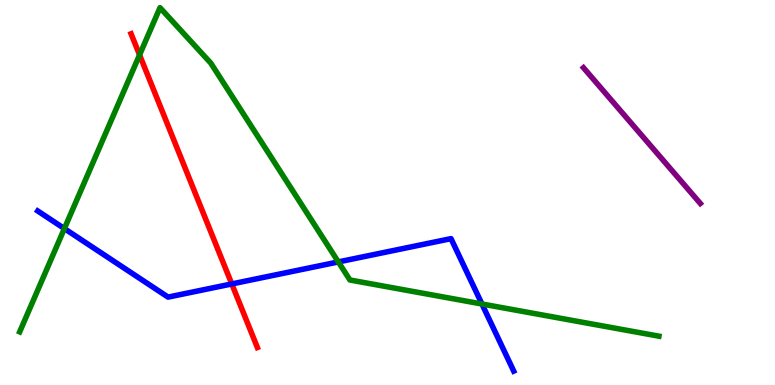[{'lines': ['blue', 'red'], 'intersections': [{'x': 2.99, 'y': 2.62}]}, {'lines': ['green', 'red'], 'intersections': [{'x': 1.8, 'y': 8.57}]}, {'lines': ['purple', 'red'], 'intersections': []}, {'lines': ['blue', 'green'], 'intersections': [{'x': 0.831, 'y': 4.06}, {'x': 4.37, 'y': 3.2}, {'x': 6.22, 'y': 2.1}]}, {'lines': ['blue', 'purple'], 'intersections': []}, {'lines': ['green', 'purple'], 'intersections': []}]